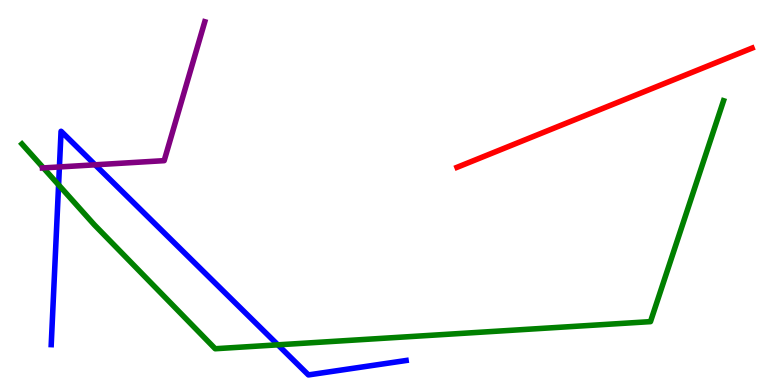[{'lines': ['blue', 'red'], 'intersections': []}, {'lines': ['green', 'red'], 'intersections': []}, {'lines': ['purple', 'red'], 'intersections': []}, {'lines': ['blue', 'green'], 'intersections': [{'x': 0.756, 'y': 5.2}, {'x': 3.59, 'y': 1.04}]}, {'lines': ['blue', 'purple'], 'intersections': [{'x': 0.767, 'y': 5.66}, {'x': 1.23, 'y': 5.72}]}, {'lines': ['green', 'purple'], 'intersections': [{'x': 0.56, 'y': 5.64}]}]